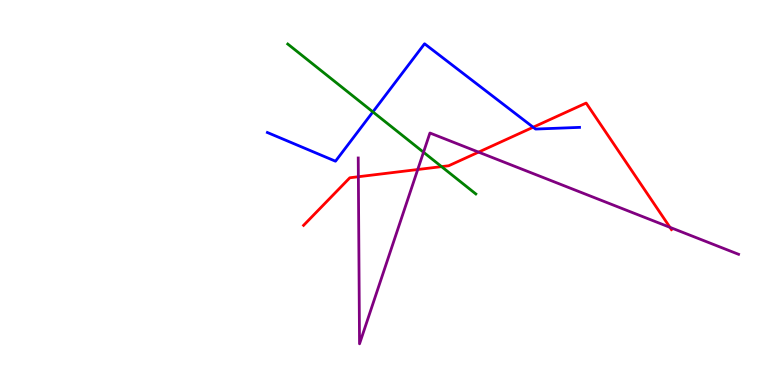[{'lines': ['blue', 'red'], 'intersections': [{'x': 6.88, 'y': 6.7}]}, {'lines': ['green', 'red'], 'intersections': [{'x': 5.7, 'y': 5.67}]}, {'lines': ['purple', 'red'], 'intersections': [{'x': 4.62, 'y': 5.41}, {'x': 5.39, 'y': 5.6}, {'x': 6.18, 'y': 6.05}, {'x': 8.64, 'y': 4.1}]}, {'lines': ['blue', 'green'], 'intersections': [{'x': 4.81, 'y': 7.09}]}, {'lines': ['blue', 'purple'], 'intersections': []}, {'lines': ['green', 'purple'], 'intersections': [{'x': 5.46, 'y': 6.05}]}]